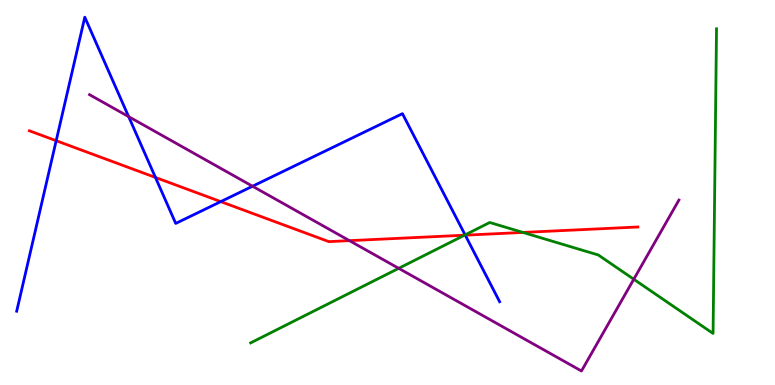[{'lines': ['blue', 'red'], 'intersections': [{'x': 0.725, 'y': 6.35}, {'x': 2.01, 'y': 5.39}, {'x': 2.85, 'y': 4.76}, {'x': 6.0, 'y': 3.89}]}, {'lines': ['green', 'red'], 'intersections': [{'x': 5.99, 'y': 3.89}, {'x': 6.75, 'y': 3.96}]}, {'lines': ['purple', 'red'], 'intersections': [{'x': 4.51, 'y': 3.75}]}, {'lines': ['blue', 'green'], 'intersections': [{'x': 6.0, 'y': 3.9}]}, {'lines': ['blue', 'purple'], 'intersections': [{'x': 1.66, 'y': 6.97}, {'x': 3.26, 'y': 5.16}]}, {'lines': ['green', 'purple'], 'intersections': [{'x': 5.14, 'y': 3.03}, {'x': 8.18, 'y': 2.75}]}]